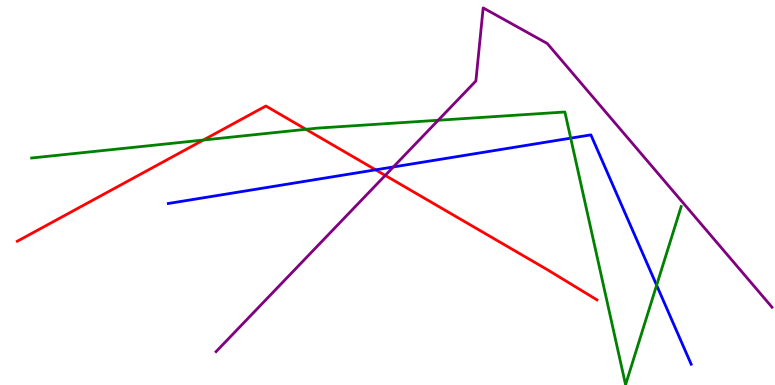[{'lines': ['blue', 'red'], 'intersections': [{'x': 4.85, 'y': 5.59}]}, {'lines': ['green', 'red'], 'intersections': [{'x': 2.62, 'y': 6.36}, {'x': 3.95, 'y': 6.64}]}, {'lines': ['purple', 'red'], 'intersections': [{'x': 4.97, 'y': 5.44}]}, {'lines': ['blue', 'green'], 'intersections': [{'x': 7.36, 'y': 6.41}, {'x': 8.47, 'y': 2.59}]}, {'lines': ['blue', 'purple'], 'intersections': [{'x': 5.08, 'y': 5.66}]}, {'lines': ['green', 'purple'], 'intersections': [{'x': 5.65, 'y': 6.88}]}]